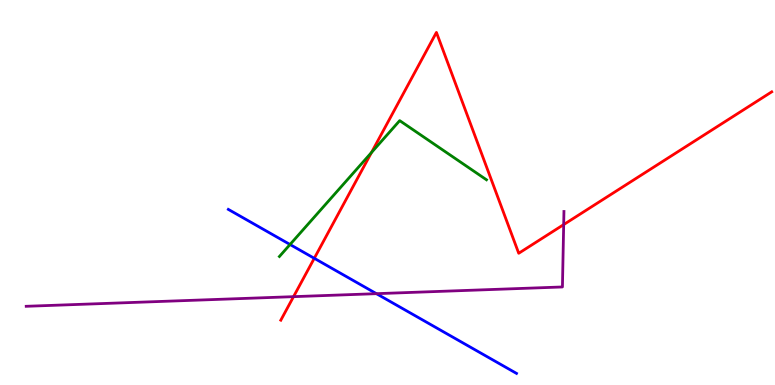[{'lines': ['blue', 'red'], 'intersections': [{'x': 4.06, 'y': 3.29}]}, {'lines': ['green', 'red'], 'intersections': [{'x': 4.79, 'y': 6.04}]}, {'lines': ['purple', 'red'], 'intersections': [{'x': 3.79, 'y': 2.29}, {'x': 7.27, 'y': 4.17}]}, {'lines': ['blue', 'green'], 'intersections': [{'x': 3.74, 'y': 3.65}]}, {'lines': ['blue', 'purple'], 'intersections': [{'x': 4.86, 'y': 2.37}]}, {'lines': ['green', 'purple'], 'intersections': []}]